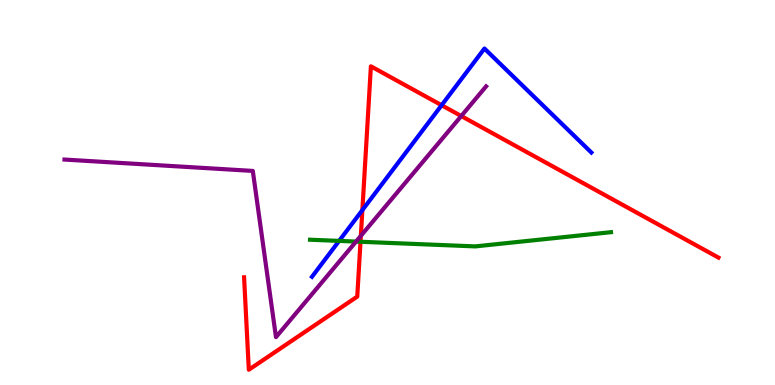[{'lines': ['blue', 'red'], 'intersections': [{'x': 4.68, 'y': 4.54}, {'x': 5.7, 'y': 7.27}]}, {'lines': ['green', 'red'], 'intersections': [{'x': 4.65, 'y': 3.72}]}, {'lines': ['purple', 'red'], 'intersections': [{'x': 4.66, 'y': 3.87}, {'x': 5.95, 'y': 6.99}]}, {'lines': ['blue', 'green'], 'intersections': [{'x': 4.38, 'y': 3.74}]}, {'lines': ['blue', 'purple'], 'intersections': []}, {'lines': ['green', 'purple'], 'intersections': [{'x': 4.59, 'y': 3.73}]}]